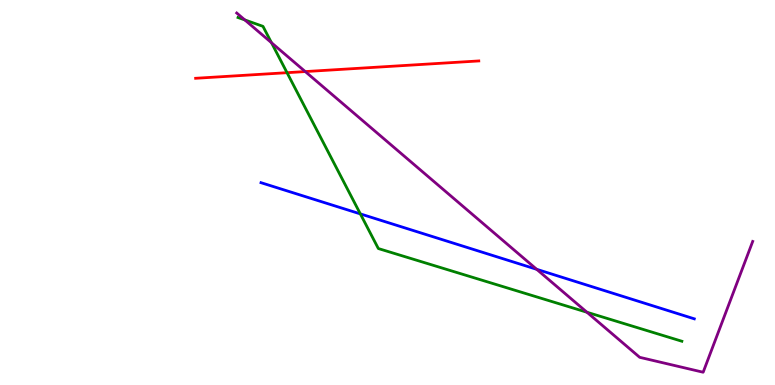[{'lines': ['blue', 'red'], 'intersections': []}, {'lines': ['green', 'red'], 'intersections': [{'x': 3.7, 'y': 8.11}]}, {'lines': ['purple', 'red'], 'intersections': [{'x': 3.94, 'y': 8.14}]}, {'lines': ['blue', 'green'], 'intersections': [{'x': 4.65, 'y': 4.44}]}, {'lines': ['blue', 'purple'], 'intersections': [{'x': 6.92, 'y': 3.0}]}, {'lines': ['green', 'purple'], 'intersections': [{'x': 3.16, 'y': 9.48}, {'x': 3.5, 'y': 8.89}, {'x': 7.57, 'y': 1.89}]}]